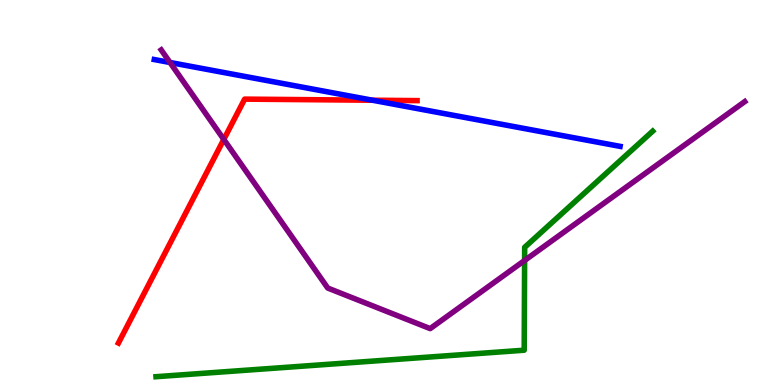[{'lines': ['blue', 'red'], 'intersections': [{'x': 4.81, 'y': 7.4}]}, {'lines': ['green', 'red'], 'intersections': []}, {'lines': ['purple', 'red'], 'intersections': [{'x': 2.89, 'y': 6.38}]}, {'lines': ['blue', 'green'], 'intersections': []}, {'lines': ['blue', 'purple'], 'intersections': [{'x': 2.19, 'y': 8.38}]}, {'lines': ['green', 'purple'], 'intersections': [{'x': 6.77, 'y': 3.23}]}]